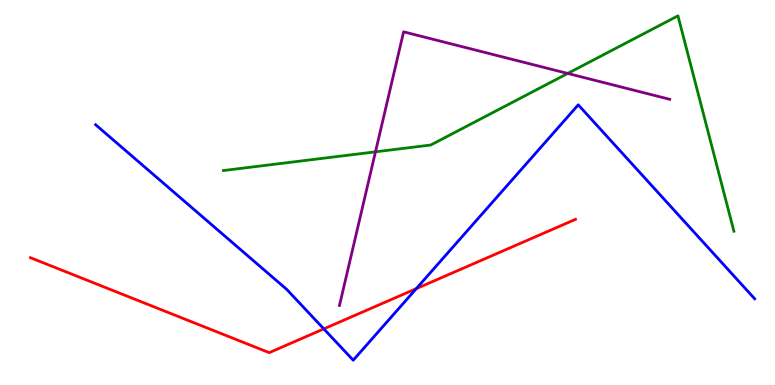[{'lines': ['blue', 'red'], 'intersections': [{'x': 4.18, 'y': 1.46}, {'x': 5.37, 'y': 2.5}]}, {'lines': ['green', 'red'], 'intersections': []}, {'lines': ['purple', 'red'], 'intersections': []}, {'lines': ['blue', 'green'], 'intersections': []}, {'lines': ['blue', 'purple'], 'intersections': []}, {'lines': ['green', 'purple'], 'intersections': [{'x': 4.85, 'y': 6.06}, {'x': 7.33, 'y': 8.09}]}]